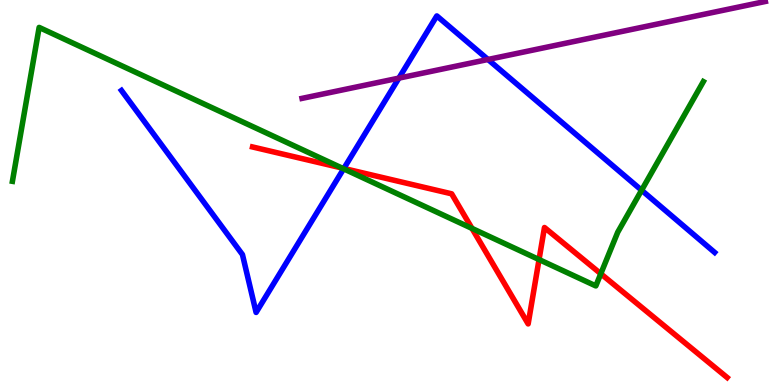[{'lines': ['blue', 'red'], 'intersections': [{'x': 4.44, 'y': 5.62}]}, {'lines': ['green', 'red'], 'intersections': [{'x': 4.41, 'y': 5.64}, {'x': 6.09, 'y': 4.07}, {'x': 6.96, 'y': 3.26}, {'x': 7.75, 'y': 2.89}]}, {'lines': ['purple', 'red'], 'intersections': []}, {'lines': ['blue', 'green'], 'intersections': [{'x': 4.43, 'y': 5.62}, {'x': 8.28, 'y': 5.06}]}, {'lines': ['blue', 'purple'], 'intersections': [{'x': 5.15, 'y': 7.97}, {'x': 6.3, 'y': 8.46}]}, {'lines': ['green', 'purple'], 'intersections': []}]